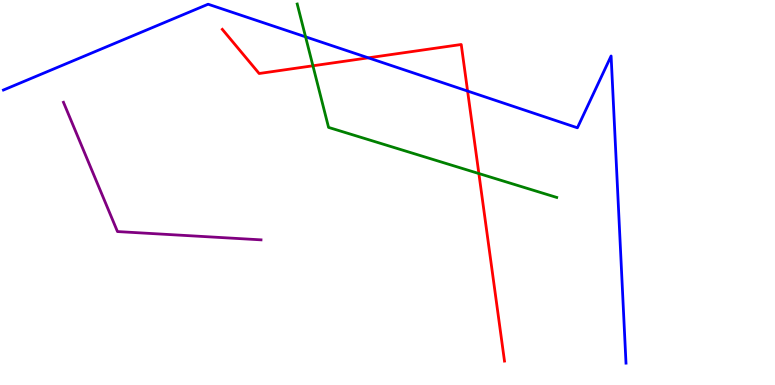[{'lines': ['blue', 'red'], 'intersections': [{'x': 4.75, 'y': 8.5}, {'x': 6.03, 'y': 7.64}]}, {'lines': ['green', 'red'], 'intersections': [{'x': 4.04, 'y': 8.29}, {'x': 6.18, 'y': 5.49}]}, {'lines': ['purple', 'red'], 'intersections': []}, {'lines': ['blue', 'green'], 'intersections': [{'x': 3.94, 'y': 9.04}]}, {'lines': ['blue', 'purple'], 'intersections': []}, {'lines': ['green', 'purple'], 'intersections': []}]